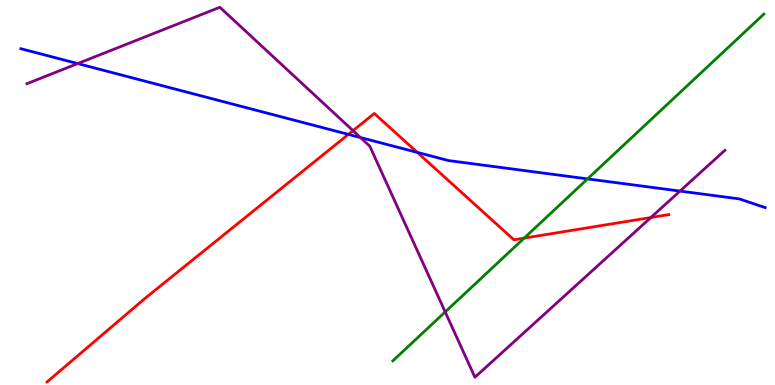[{'lines': ['blue', 'red'], 'intersections': [{'x': 4.5, 'y': 6.51}, {'x': 5.38, 'y': 6.04}]}, {'lines': ['green', 'red'], 'intersections': [{'x': 6.76, 'y': 3.81}]}, {'lines': ['purple', 'red'], 'intersections': [{'x': 4.55, 'y': 6.61}, {'x': 8.4, 'y': 4.35}]}, {'lines': ['blue', 'green'], 'intersections': [{'x': 7.58, 'y': 5.35}]}, {'lines': ['blue', 'purple'], 'intersections': [{'x': 1.0, 'y': 8.35}, {'x': 4.65, 'y': 6.43}, {'x': 8.77, 'y': 5.04}]}, {'lines': ['green', 'purple'], 'intersections': [{'x': 5.74, 'y': 1.9}]}]